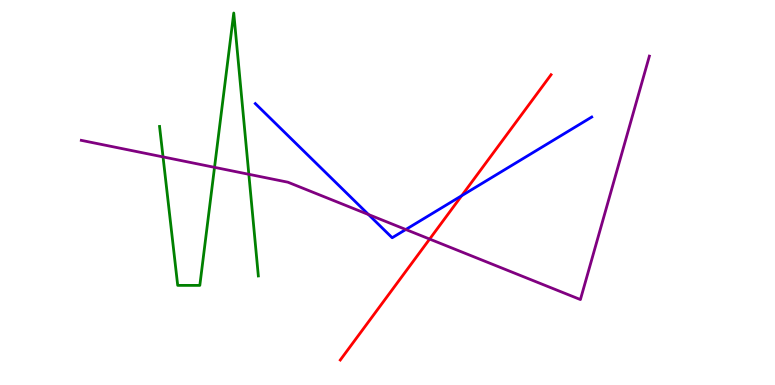[{'lines': ['blue', 'red'], 'intersections': [{'x': 5.96, 'y': 4.92}]}, {'lines': ['green', 'red'], 'intersections': []}, {'lines': ['purple', 'red'], 'intersections': [{'x': 5.54, 'y': 3.79}]}, {'lines': ['blue', 'green'], 'intersections': []}, {'lines': ['blue', 'purple'], 'intersections': [{'x': 4.75, 'y': 4.43}, {'x': 5.24, 'y': 4.04}]}, {'lines': ['green', 'purple'], 'intersections': [{'x': 2.1, 'y': 5.92}, {'x': 2.77, 'y': 5.65}, {'x': 3.21, 'y': 5.47}]}]